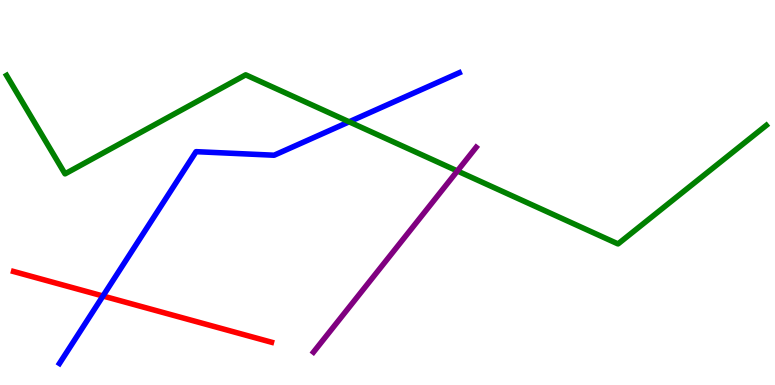[{'lines': ['blue', 'red'], 'intersections': [{'x': 1.33, 'y': 2.31}]}, {'lines': ['green', 'red'], 'intersections': []}, {'lines': ['purple', 'red'], 'intersections': []}, {'lines': ['blue', 'green'], 'intersections': [{'x': 4.5, 'y': 6.84}]}, {'lines': ['blue', 'purple'], 'intersections': []}, {'lines': ['green', 'purple'], 'intersections': [{'x': 5.9, 'y': 5.56}]}]